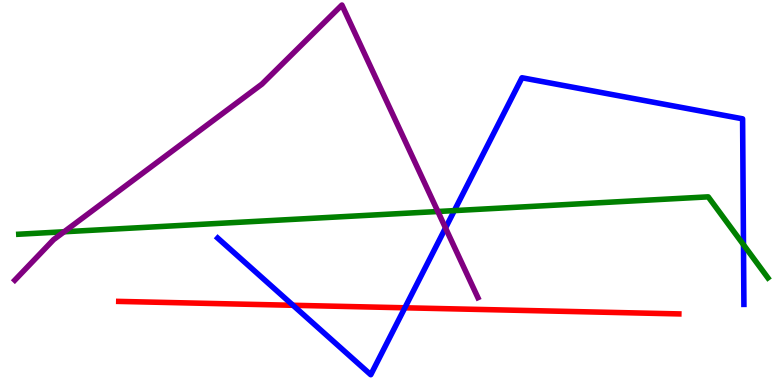[{'lines': ['blue', 'red'], 'intersections': [{'x': 3.78, 'y': 2.07}, {'x': 5.22, 'y': 2.01}]}, {'lines': ['green', 'red'], 'intersections': []}, {'lines': ['purple', 'red'], 'intersections': []}, {'lines': ['blue', 'green'], 'intersections': [{'x': 5.86, 'y': 4.53}, {'x': 9.59, 'y': 3.64}]}, {'lines': ['blue', 'purple'], 'intersections': [{'x': 5.75, 'y': 4.08}]}, {'lines': ['green', 'purple'], 'intersections': [{'x': 0.827, 'y': 3.98}, {'x': 5.65, 'y': 4.51}]}]